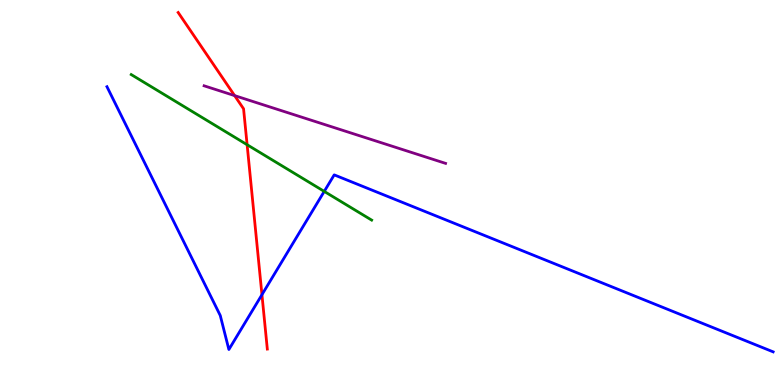[{'lines': ['blue', 'red'], 'intersections': [{'x': 3.38, 'y': 2.35}]}, {'lines': ['green', 'red'], 'intersections': [{'x': 3.19, 'y': 6.24}]}, {'lines': ['purple', 'red'], 'intersections': [{'x': 3.03, 'y': 7.52}]}, {'lines': ['blue', 'green'], 'intersections': [{'x': 4.18, 'y': 5.03}]}, {'lines': ['blue', 'purple'], 'intersections': []}, {'lines': ['green', 'purple'], 'intersections': []}]